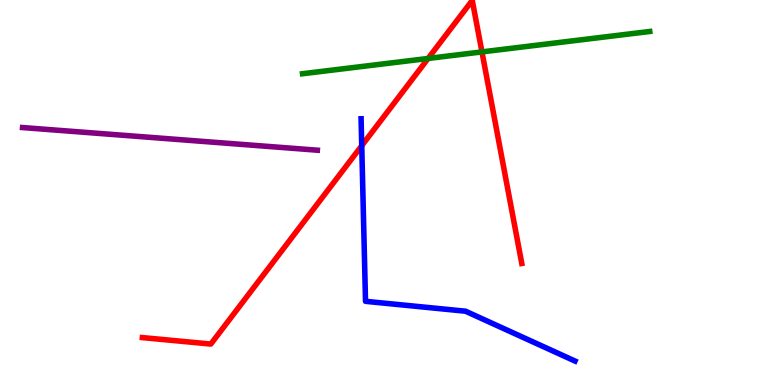[{'lines': ['blue', 'red'], 'intersections': [{'x': 4.67, 'y': 6.22}]}, {'lines': ['green', 'red'], 'intersections': [{'x': 5.52, 'y': 8.48}, {'x': 6.22, 'y': 8.65}]}, {'lines': ['purple', 'red'], 'intersections': []}, {'lines': ['blue', 'green'], 'intersections': []}, {'lines': ['blue', 'purple'], 'intersections': []}, {'lines': ['green', 'purple'], 'intersections': []}]